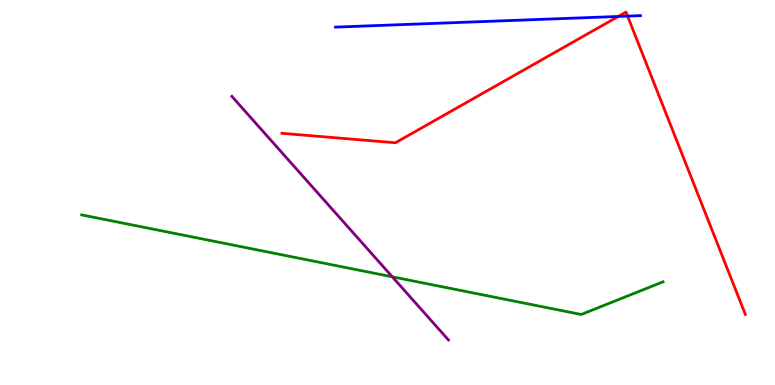[{'lines': ['blue', 'red'], 'intersections': [{'x': 7.98, 'y': 9.57}, {'x': 8.1, 'y': 9.58}]}, {'lines': ['green', 'red'], 'intersections': []}, {'lines': ['purple', 'red'], 'intersections': []}, {'lines': ['blue', 'green'], 'intersections': []}, {'lines': ['blue', 'purple'], 'intersections': []}, {'lines': ['green', 'purple'], 'intersections': [{'x': 5.06, 'y': 2.81}]}]